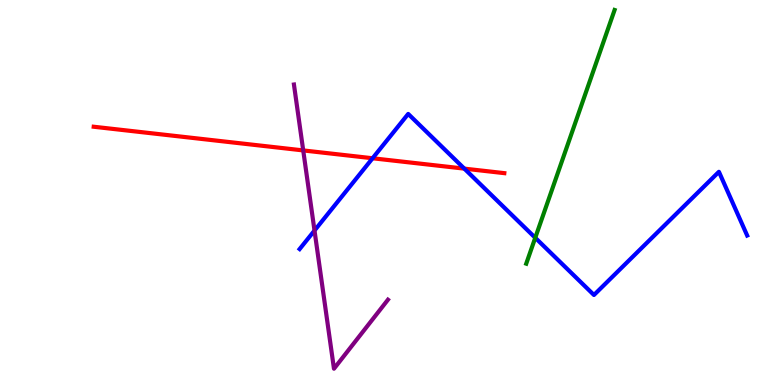[{'lines': ['blue', 'red'], 'intersections': [{'x': 4.81, 'y': 5.89}, {'x': 5.99, 'y': 5.62}]}, {'lines': ['green', 'red'], 'intersections': []}, {'lines': ['purple', 'red'], 'intersections': [{'x': 3.91, 'y': 6.09}]}, {'lines': ['blue', 'green'], 'intersections': [{'x': 6.91, 'y': 3.82}]}, {'lines': ['blue', 'purple'], 'intersections': [{'x': 4.06, 'y': 4.01}]}, {'lines': ['green', 'purple'], 'intersections': []}]